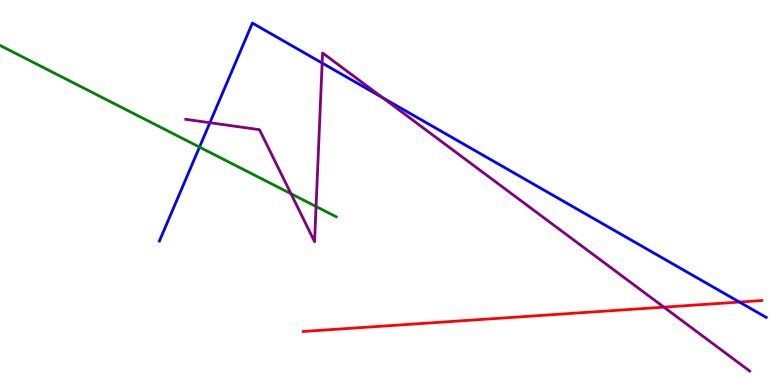[{'lines': ['blue', 'red'], 'intersections': [{'x': 9.54, 'y': 2.15}]}, {'lines': ['green', 'red'], 'intersections': []}, {'lines': ['purple', 'red'], 'intersections': [{'x': 8.57, 'y': 2.02}]}, {'lines': ['blue', 'green'], 'intersections': [{'x': 2.57, 'y': 6.18}]}, {'lines': ['blue', 'purple'], 'intersections': [{'x': 2.71, 'y': 6.81}, {'x': 4.16, 'y': 8.36}, {'x': 4.94, 'y': 7.46}]}, {'lines': ['green', 'purple'], 'intersections': [{'x': 3.75, 'y': 4.97}, {'x': 4.08, 'y': 4.64}]}]